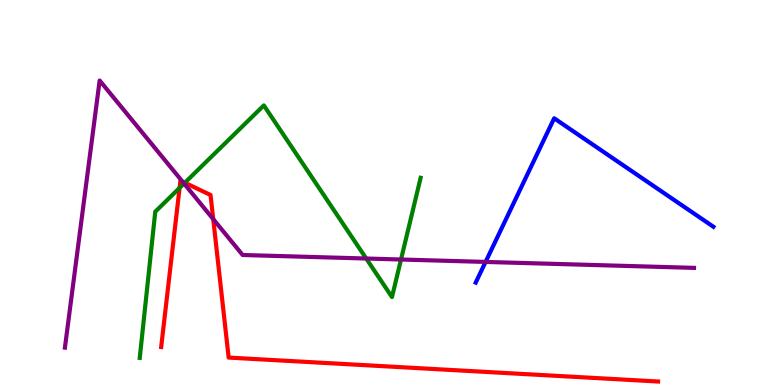[{'lines': ['blue', 'red'], 'intersections': []}, {'lines': ['green', 'red'], 'intersections': [{'x': 2.32, 'y': 5.12}, {'x': 2.38, 'y': 5.25}]}, {'lines': ['purple', 'red'], 'intersections': [{'x': 2.36, 'y': 5.28}, {'x': 2.75, 'y': 4.31}]}, {'lines': ['blue', 'green'], 'intersections': []}, {'lines': ['blue', 'purple'], 'intersections': [{'x': 6.27, 'y': 3.2}]}, {'lines': ['green', 'purple'], 'intersections': [{'x': 2.37, 'y': 5.23}, {'x': 4.73, 'y': 3.29}, {'x': 5.17, 'y': 3.26}]}]